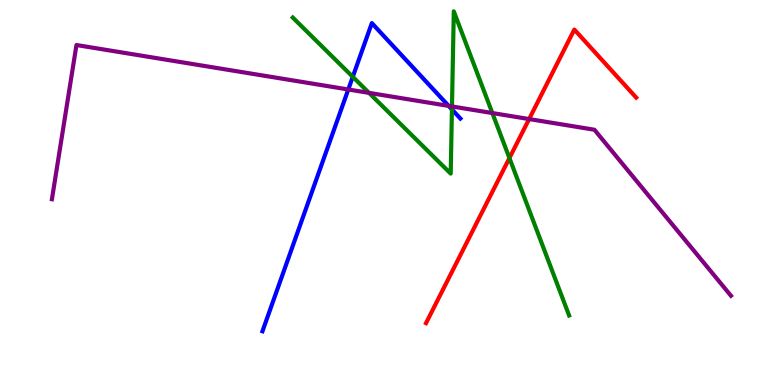[{'lines': ['blue', 'red'], 'intersections': []}, {'lines': ['green', 'red'], 'intersections': [{'x': 6.57, 'y': 5.89}]}, {'lines': ['purple', 'red'], 'intersections': [{'x': 6.83, 'y': 6.91}]}, {'lines': ['blue', 'green'], 'intersections': [{'x': 4.55, 'y': 8.0}, {'x': 5.83, 'y': 7.16}]}, {'lines': ['blue', 'purple'], 'intersections': [{'x': 4.49, 'y': 7.68}, {'x': 5.79, 'y': 7.25}]}, {'lines': ['green', 'purple'], 'intersections': [{'x': 4.76, 'y': 7.59}, {'x': 5.83, 'y': 7.24}, {'x': 6.35, 'y': 7.06}]}]